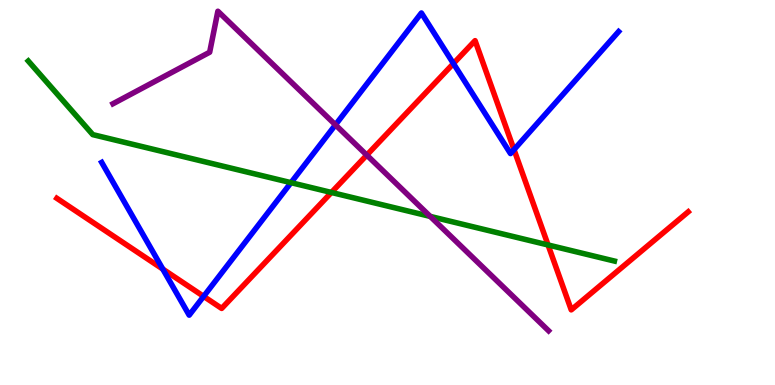[{'lines': ['blue', 'red'], 'intersections': [{'x': 2.1, 'y': 3.01}, {'x': 2.63, 'y': 2.3}, {'x': 5.85, 'y': 8.35}, {'x': 6.63, 'y': 6.11}]}, {'lines': ['green', 'red'], 'intersections': [{'x': 4.28, 'y': 5.0}, {'x': 7.07, 'y': 3.64}]}, {'lines': ['purple', 'red'], 'intersections': [{'x': 4.73, 'y': 5.97}]}, {'lines': ['blue', 'green'], 'intersections': [{'x': 3.75, 'y': 5.26}]}, {'lines': ['blue', 'purple'], 'intersections': [{'x': 4.33, 'y': 6.76}]}, {'lines': ['green', 'purple'], 'intersections': [{'x': 5.55, 'y': 4.38}]}]